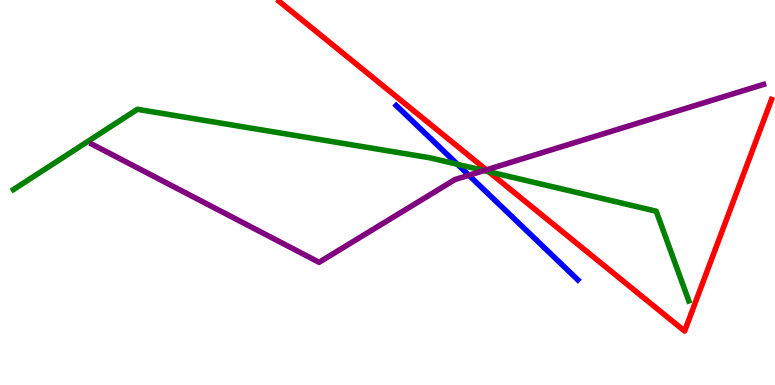[{'lines': ['blue', 'red'], 'intersections': []}, {'lines': ['green', 'red'], 'intersections': [{'x': 6.3, 'y': 5.54}]}, {'lines': ['purple', 'red'], 'intersections': [{'x': 6.28, 'y': 5.59}]}, {'lines': ['blue', 'green'], 'intersections': [{'x': 5.9, 'y': 5.73}]}, {'lines': ['blue', 'purple'], 'intersections': [{'x': 6.05, 'y': 5.45}]}, {'lines': ['green', 'purple'], 'intersections': [{'x': 6.25, 'y': 5.57}]}]